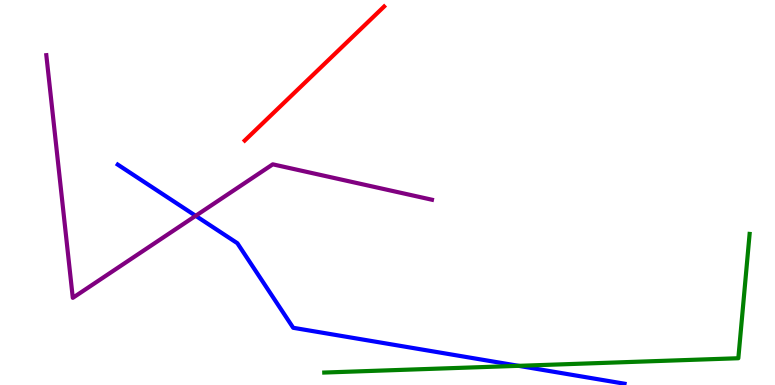[{'lines': ['blue', 'red'], 'intersections': []}, {'lines': ['green', 'red'], 'intersections': []}, {'lines': ['purple', 'red'], 'intersections': []}, {'lines': ['blue', 'green'], 'intersections': [{'x': 6.69, 'y': 0.498}]}, {'lines': ['blue', 'purple'], 'intersections': [{'x': 2.52, 'y': 4.39}]}, {'lines': ['green', 'purple'], 'intersections': []}]